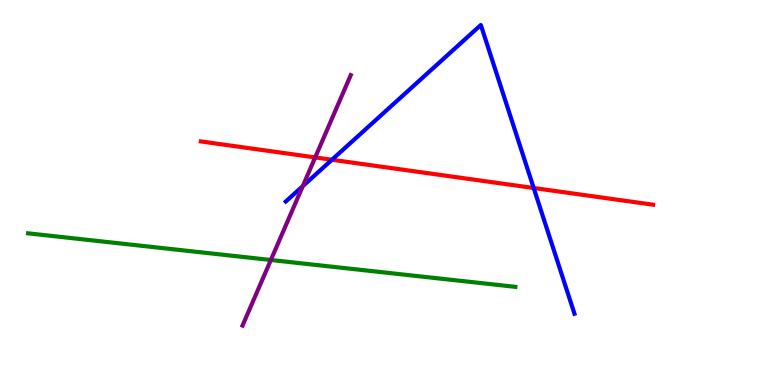[{'lines': ['blue', 'red'], 'intersections': [{'x': 4.28, 'y': 5.85}, {'x': 6.89, 'y': 5.12}]}, {'lines': ['green', 'red'], 'intersections': []}, {'lines': ['purple', 'red'], 'intersections': [{'x': 4.07, 'y': 5.91}]}, {'lines': ['blue', 'green'], 'intersections': []}, {'lines': ['blue', 'purple'], 'intersections': [{'x': 3.91, 'y': 5.17}]}, {'lines': ['green', 'purple'], 'intersections': [{'x': 3.49, 'y': 3.25}]}]